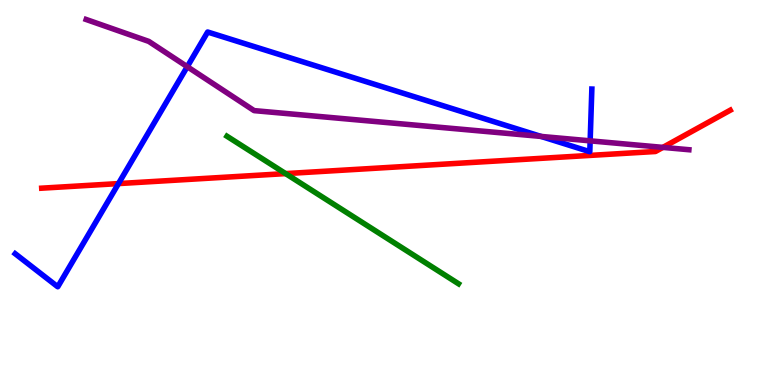[{'lines': ['blue', 'red'], 'intersections': [{'x': 1.53, 'y': 5.23}]}, {'lines': ['green', 'red'], 'intersections': [{'x': 3.69, 'y': 5.49}]}, {'lines': ['purple', 'red'], 'intersections': [{'x': 8.55, 'y': 6.17}]}, {'lines': ['blue', 'green'], 'intersections': []}, {'lines': ['blue', 'purple'], 'intersections': [{'x': 2.42, 'y': 8.27}, {'x': 6.98, 'y': 6.46}, {'x': 7.61, 'y': 6.34}]}, {'lines': ['green', 'purple'], 'intersections': []}]